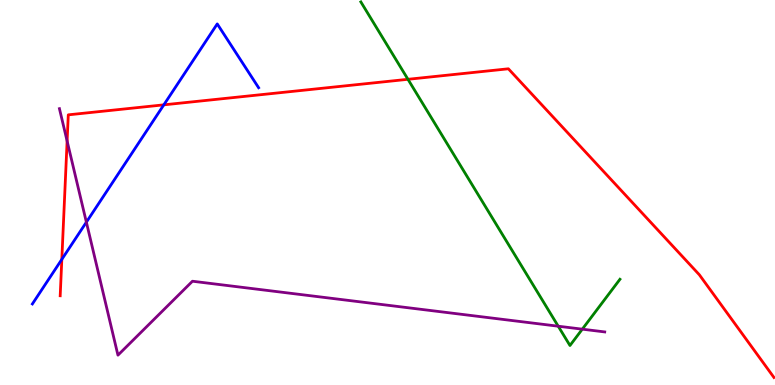[{'lines': ['blue', 'red'], 'intersections': [{'x': 0.798, 'y': 3.26}, {'x': 2.11, 'y': 7.28}]}, {'lines': ['green', 'red'], 'intersections': [{'x': 5.26, 'y': 7.94}]}, {'lines': ['purple', 'red'], 'intersections': [{'x': 0.866, 'y': 6.34}]}, {'lines': ['blue', 'green'], 'intersections': []}, {'lines': ['blue', 'purple'], 'intersections': [{'x': 1.11, 'y': 4.23}]}, {'lines': ['green', 'purple'], 'intersections': [{'x': 7.2, 'y': 1.53}, {'x': 7.51, 'y': 1.45}]}]